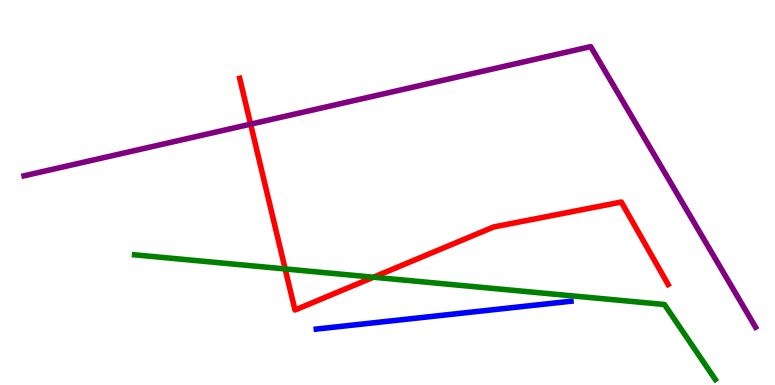[{'lines': ['blue', 'red'], 'intersections': []}, {'lines': ['green', 'red'], 'intersections': [{'x': 3.68, 'y': 3.01}, {'x': 4.82, 'y': 2.8}]}, {'lines': ['purple', 'red'], 'intersections': [{'x': 3.23, 'y': 6.78}]}, {'lines': ['blue', 'green'], 'intersections': []}, {'lines': ['blue', 'purple'], 'intersections': []}, {'lines': ['green', 'purple'], 'intersections': []}]